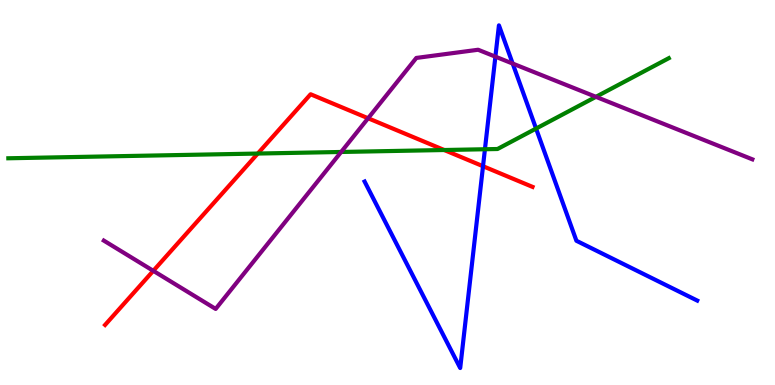[{'lines': ['blue', 'red'], 'intersections': [{'x': 6.23, 'y': 5.68}]}, {'lines': ['green', 'red'], 'intersections': [{'x': 3.33, 'y': 6.01}, {'x': 5.73, 'y': 6.1}]}, {'lines': ['purple', 'red'], 'intersections': [{'x': 1.98, 'y': 2.97}, {'x': 4.75, 'y': 6.93}]}, {'lines': ['blue', 'green'], 'intersections': [{'x': 6.26, 'y': 6.12}, {'x': 6.92, 'y': 6.66}]}, {'lines': ['blue', 'purple'], 'intersections': [{'x': 6.39, 'y': 8.53}, {'x': 6.62, 'y': 8.35}]}, {'lines': ['green', 'purple'], 'intersections': [{'x': 4.4, 'y': 6.05}, {'x': 7.69, 'y': 7.49}]}]